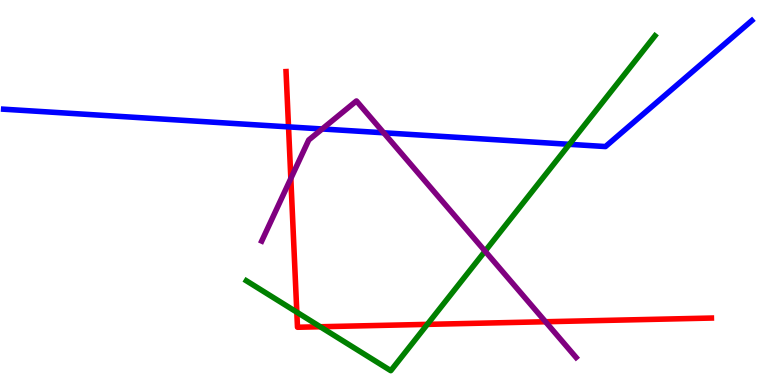[{'lines': ['blue', 'red'], 'intersections': [{'x': 3.72, 'y': 6.7}]}, {'lines': ['green', 'red'], 'intersections': [{'x': 3.83, 'y': 1.89}, {'x': 4.13, 'y': 1.51}, {'x': 5.51, 'y': 1.57}]}, {'lines': ['purple', 'red'], 'intersections': [{'x': 3.75, 'y': 5.36}, {'x': 7.04, 'y': 1.64}]}, {'lines': ['blue', 'green'], 'intersections': [{'x': 7.35, 'y': 6.25}]}, {'lines': ['blue', 'purple'], 'intersections': [{'x': 4.16, 'y': 6.65}, {'x': 4.95, 'y': 6.55}]}, {'lines': ['green', 'purple'], 'intersections': [{'x': 6.26, 'y': 3.48}]}]